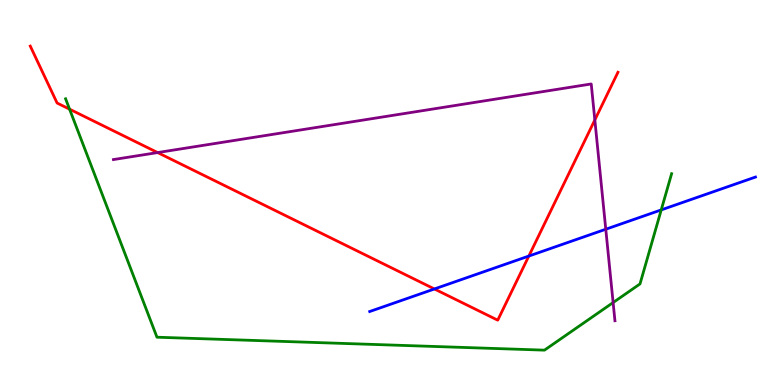[{'lines': ['blue', 'red'], 'intersections': [{'x': 5.61, 'y': 2.49}, {'x': 6.82, 'y': 3.35}]}, {'lines': ['green', 'red'], 'intersections': [{'x': 0.898, 'y': 7.16}]}, {'lines': ['purple', 'red'], 'intersections': [{'x': 2.03, 'y': 6.04}, {'x': 7.68, 'y': 6.88}]}, {'lines': ['blue', 'green'], 'intersections': [{'x': 8.53, 'y': 4.55}]}, {'lines': ['blue', 'purple'], 'intersections': [{'x': 7.82, 'y': 4.05}]}, {'lines': ['green', 'purple'], 'intersections': [{'x': 7.91, 'y': 2.14}]}]